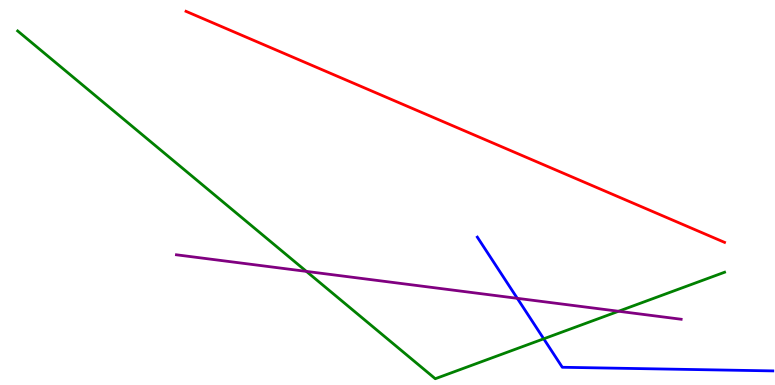[{'lines': ['blue', 'red'], 'intersections': []}, {'lines': ['green', 'red'], 'intersections': []}, {'lines': ['purple', 'red'], 'intersections': []}, {'lines': ['blue', 'green'], 'intersections': [{'x': 7.02, 'y': 1.2}]}, {'lines': ['blue', 'purple'], 'intersections': [{'x': 6.67, 'y': 2.25}]}, {'lines': ['green', 'purple'], 'intersections': [{'x': 3.95, 'y': 2.95}, {'x': 7.98, 'y': 1.92}]}]